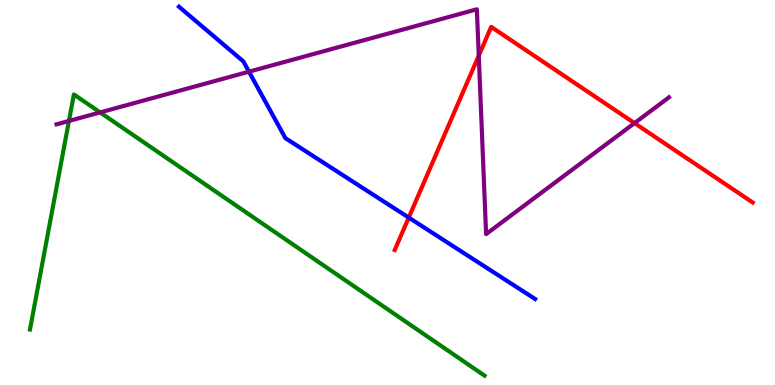[{'lines': ['blue', 'red'], 'intersections': [{'x': 5.27, 'y': 4.35}]}, {'lines': ['green', 'red'], 'intersections': []}, {'lines': ['purple', 'red'], 'intersections': [{'x': 6.18, 'y': 8.55}, {'x': 8.19, 'y': 6.8}]}, {'lines': ['blue', 'green'], 'intersections': []}, {'lines': ['blue', 'purple'], 'intersections': [{'x': 3.21, 'y': 8.14}]}, {'lines': ['green', 'purple'], 'intersections': [{'x': 0.89, 'y': 6.86}, {'x': 1.29, 'y': 7.08}]}]